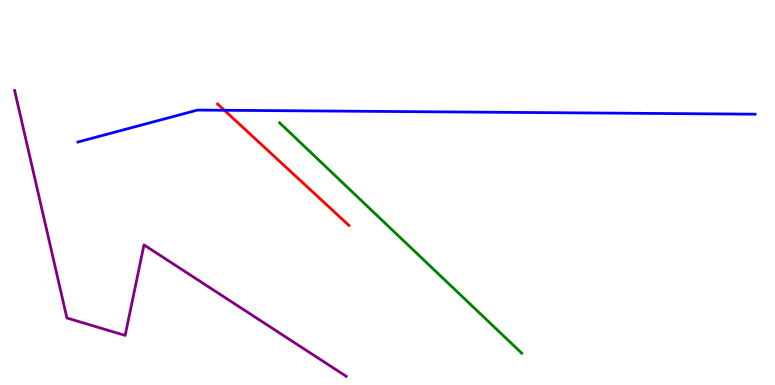[{'lines': ['blue', 'red'], 'intersections': [{'x': 2.9, 'y': 7.14}]}, {'lines': ['green', 'red'], 'intersections': []}, {'lines': ['purple', 'red'], 'intersections': []}, {'lines': ['blue', 'green'], 'intersections': []}, {'lines': ['blue', 'purple'], 'intersections': []}, {'lines': ['green', 'purple'], 'intersections': []}]